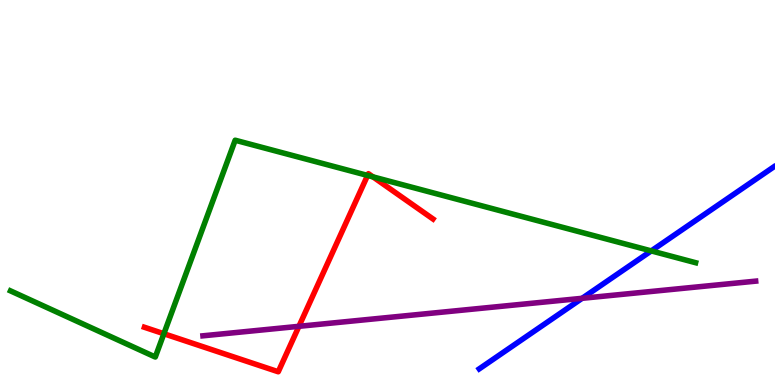[{'lines': ['blue', 'red'], 'intersections': []}, {'lines': ['green', 'red'], 'intersections': [{'x': 2.11, 'y': 1.33}, {'x': 4.74, 'y': 5.44}, {'x': 4.81, 'y': 5.41}]}, {'lines': ['purple', 'red'], 'intersections': [{'x': 3.86, 'y': 1.52}]}, {'lines': ['blue', 'green'], 'intersections': [{'x': 8.4, 'y': 3.48}]}, {'lines': ['blue', 'purple'], 'intersections': [{'x': 7.51, 'y': 2.25}]}, {'lines': ['green', 'purple'], 'intersections': []}]